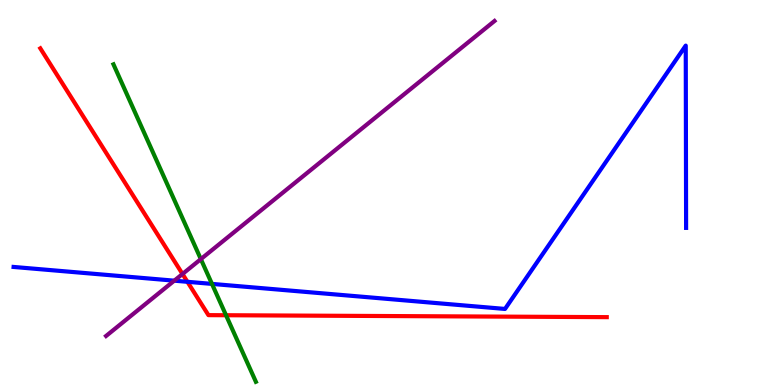[{'lines': ['blue', 'red'], 'intersections': [{'x': 2.42, 'y': 2.68}]}, {'lines': ['green', 'red'], 'intersections': [{'x': 2.92, 'y': 1.81}]}, {'lines': ['purple', 'red'], 'intersections': [{'x': 2.35, 'y': 2.88}]}, {'lines': ['blue', 'green'], 'intersections': [{'x': 2.74, 'y': 2.63}]}, {'lines': ['blue', 'purple'], 'intersections': [{'x': 2.25, 'y': 2.71}]}, {'lines': ['green', 'purple'], 'intersections': [{'x': 2.59, 'y': 3.27}]}]